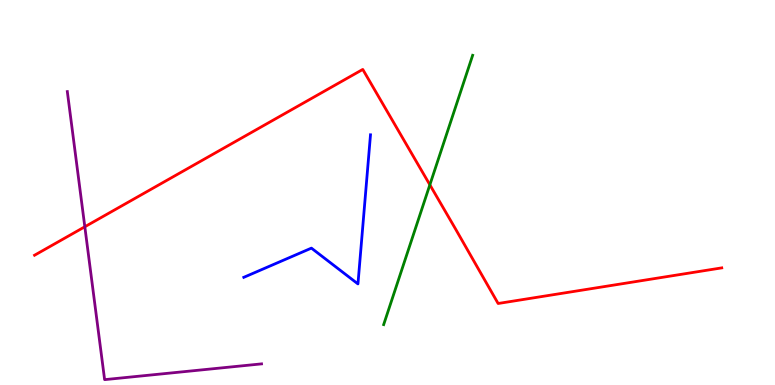[{'lines': ['blue', 'red'], 'intersections': []}, {'lines': ['green', 'red'], 'intersections': [{'x': 5.55, 'y': 5.2}]}, {'lines': ['purple', 'red'], 'intersections': [{'x': 1.09, 'y': 4.11}]}, {'lines': ['blue', 'green'], 'intersections': []}, {'lines': ['blue', 'purple'], 'intersections': []}, {'lines': ['green', 'purple'], 'intersections': []}]